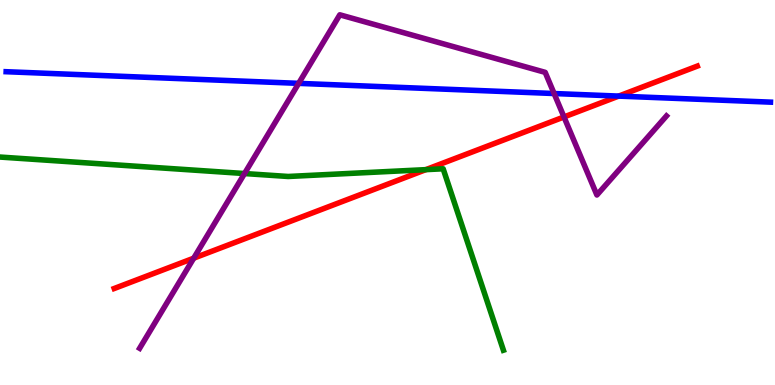[{'lines': ['blue', 'red'], 'intersections': [{'x': 7.98, 'y': 7.5}]}, {'lines': ['green', 'red'], 'intersections': [{'x': 5.49, 'y': 5.59}]}, {'lines': ['purple', 'red'], 'intersections': [{'x': 2.5, 'y': 3.29}, {'x': 7.28, 'y': 6.96}]}, {'lines': ['blue', 'green'], 'intersections': []}, {'lines': ['blue', 'purple'], 'intersections': [{'x': 3.85, 'y': 7.83}, {'x': 7.15, 'y': 7.57}]}, {'lines': ['green', 'purple'], 'intersections': [{'x': 3.16, 'y': 5.49}]}]